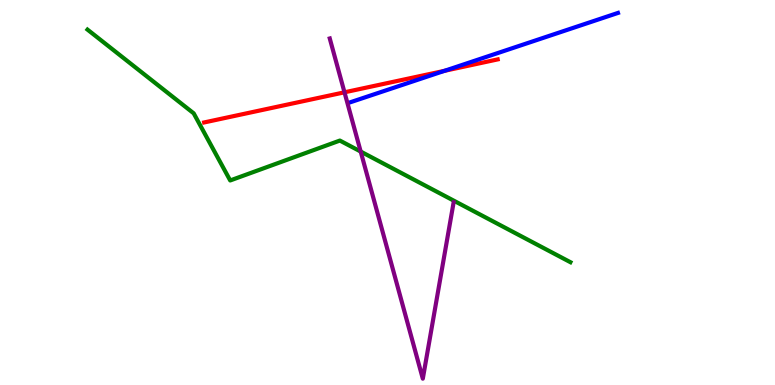[{'lines': ['blue', 'red'], 'intersections': [{'x': 5.74, 'y': 8.16}]}, {'lines': ['green', 'red'], 'intersections': []}, {'lines': ['purple', 'red'], 'intersections': [{'x': 4.45, 'y': 7.6}]}, {'lines': ['blue', 'green'], 'intersections': []}, {'lines': ['blue', 'purple'], 'intersections': []}, {'lines': ['green', 'purple'], 'intersections': [{'x': 4.65, 'y': 6.06}]}]